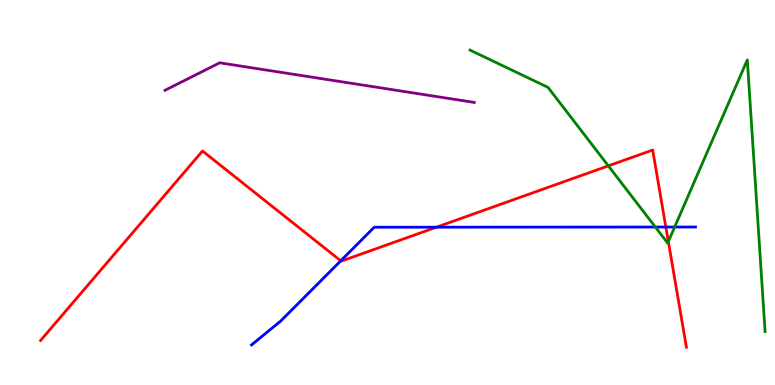[{'lines': ['blue', 'red'], 'intersections': [{'x': 4.4, 'y': 3.23}, {'x': 5.63, 'y': 4.1}, {'x': 8.59, 'y': 4.1}]}, {'lines': ['green', 'red'], 'intersections': [{'x': 7.85, 'y': 5.69}, {'x': 8.62, 'y': 3.73}]}, {'lines': ['purple', 'red'], 'intersections': []}, {'lines': ['blue', 'green'], 'intersections': [{'x': 8.46, 'y': 4.1}, {'x': 8.71, 'y': 4.1}]}, {'lines': ['blue', 'purple'], 'intersections': []}, {'lines': ['green', 'purple'], 'intersections': []}]